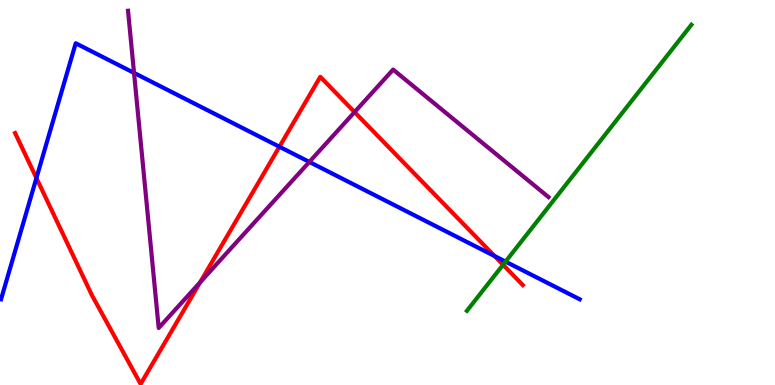[{'lines': ['blue', 'red'], 'intersections': [{'x': 0.47, 'y': 5.38}, {'x': 3.61, 'y': 6.19}, {'x': 6.38, 'y': 3.35}]}, {'lines': ['green', 'red'], 'intersections': [{'x': 6.49, 'y': 3.12}]}, {'lines': ['purple', 'red'], 'intersections': [{'x': 2.58, 'y': 2.67}, {'x': 4.58, 'y': 7.09}]}, {'lines': ['blue', 'green'], 'intersections': [{'x': 6.52, 'y': 3.2}]}, {'lines': ['blue', 'purple'], 'intersections': [{'x': 1.73, 'y': 8.11}, {'x': 3.99, 'y': 5.79}]}, {'lines': ['green', 'purple'], 'intersections': []}]